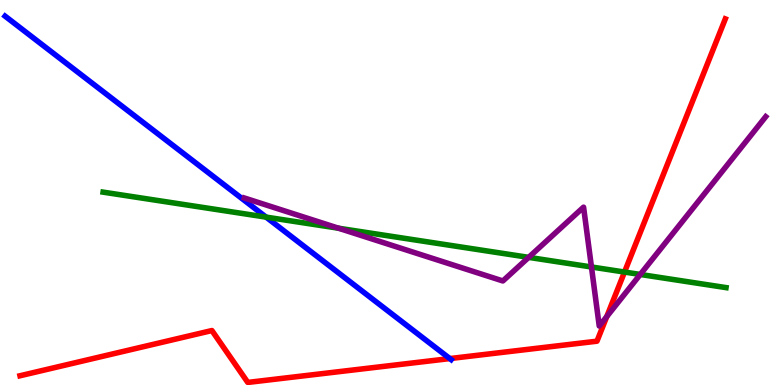[{'lines': ['blue', 'red'], 'intersections': [{'x': 5.8, 'y': 0.686}]}, {'lines': ['green', 'red'], 'intersections': [{'x': 8.06, 'y': 2.93}]}, {'lines': ['purple', 'red'], 'intersections': [{'x': 7.83, 'y': 1.78}]}, {'lines': ['blue', 'green'], 'intersections': [{'x': 3.43, 'y': 4.36}]}, {'lines': ['blue', 'purple'], 'intersections': []}, {'lines': ['green', 'purple'], 'intersections': [{'x': 4.37, 'y': 4.07}, {'x': 6.82, 'y': 3.32}, {'x': 7.63, 'y': 3.07}, {'x': 8.26, 'y': 2.87}]}]